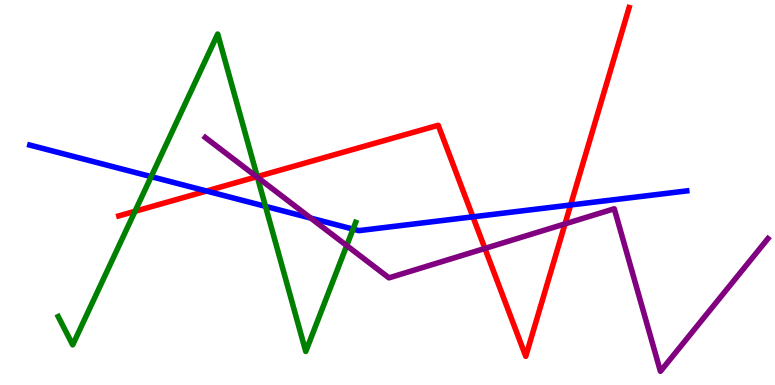[{'lines': ['blue', 'red'], 'intersections': [{'x': 2.66, 'y': 5.04}, {'x': 6.1, 'y': 4.37}, {'x': 7.36, 'y': 4.68}]}, {'lines': ['green', 'red'], 'intersections': [{'x': 1.74, 'y': 4.51}, {'x': 3.32, 'y': 5.41}]}, {'lines': ['purple', 'red'], 'intersections': [{'x': 3.31, 'y': 5.41}, {'x': 6.26, 'y': 3.55}, {'x': 7.29, 'y': 4.19}]}, {'lines': ['blue', 'green'], 'intersections': [{'x': 1.95, 'y': 5.41}, {'x': 3.43, 'y': 4.64}, {'x': 4.56, 'y': 4.05}]}, {'lines': ['blue', 'purple'], 'intersections': [{'x': 4.01, 'y': 4.33}]}, {'lines': ['green', 'purple'], 'intersections': [{'x': 3.32, 'y': 5.39}, {'x': 4.47, 'y': 3.62}]}]